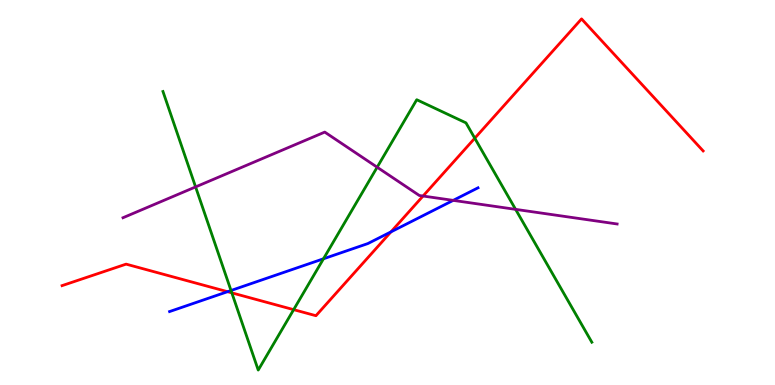[{'lines': ['blue', 'red'], 'intersections': [{'x': 2.94, 'y': 2.42}, {'x': 5.04, 'y': 3.98}]}, {'lines': ['green', 'red'], 'intersections': [{'x': 2.99, 'y': 2.39}, {'x': 3.79, 'y': 1.96}, {'x': 6.13, 'y': 6.41}]}, {'lines': ['purple', 'red'], 'intersections': [{'x': 5.46, 'y': 4.91}]}, {'lines': ['blue', 'green'], 'intersections': [{'x': 2.98, 'y': 2.45}, {'x': 4.17, 'y': 3.28}]}, {'lines': ['blue', 'purple'], 'intersections': [{'x': 5.85, 'y': 4.8}]}, {'lines': ['green', 'purple'], 'intersections': [{'x': 2.52, 'y': 5.14}, {'x': 4.87, 'y': 5.66}, {'x': 6.65, 'y': 4.56}]}]